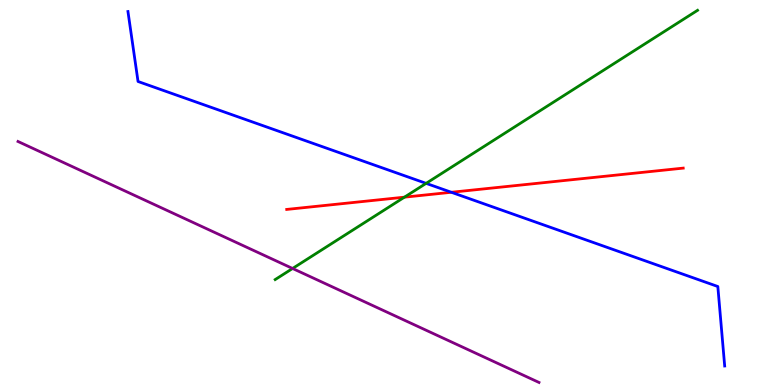[{'lines': ['blue', 'red'], 'intersections': [{'x': 5.82, 'y': 5.01}]}, {'lines': ['green', 'red'], 'intersections': [{'x': 5.22, 'y': 4.88}]}, {'lines': ['purple', 'red'], 'intersections': []}, {'lines': ['blue', 'green'], 'intersections': [{'x': 5.5, 'y': 5.24}]}, {'lines': ['blue', 'purple'], 'intersections': []}, {'lines': ['green', 'purple'], 'intersections': [{'x': 3.78, 'y': 3.03}]}]